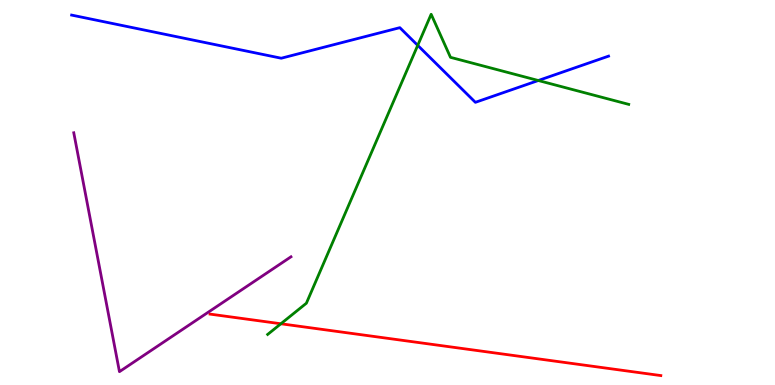[{'lines': ['blue', 'red'], 'intersections': []}, {'lines': ['green', 'red'], 'intersections': [{'x': 3.62, 'y': 1.59}]}, {'lines': ['purple', 'red'], 'intersections': []}, {'lines': ['blue', 'green'], 'intersections': [{'x': 5.39, 'y': 8.82}, {'x': 6.95, 'y': 7.91}]}, {'lines': ['blue', 'purple'], 'intersections': []}, {'lines': ['green', 'purple'], 'intersections': []}]